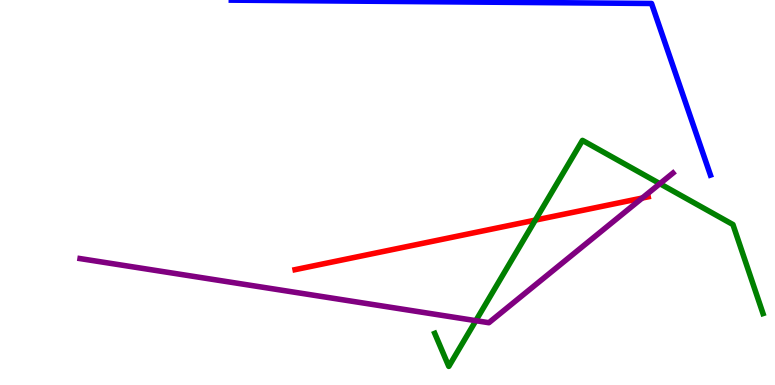[{'lines': ['blue', 'red'], 'intersections': []}, {'lines': ['green', 'red'], 'intersections': [{'x': 6.91, 'y': 4.28}]}, {'lines': ['purple', 'red'], 'intersections': [{'x': 8.29, 'y': 4.86}]}, {'lines': ['blue', 'green'], 'intersections': []}, {'lines': ['blue', 'purple'], 'intersections': []}, {'lines': ['green', 'purple'], 'intersections': [{'x': 6.14, 'y': 1.67}, {'x': 8.51, 'y': 5.23}]}]